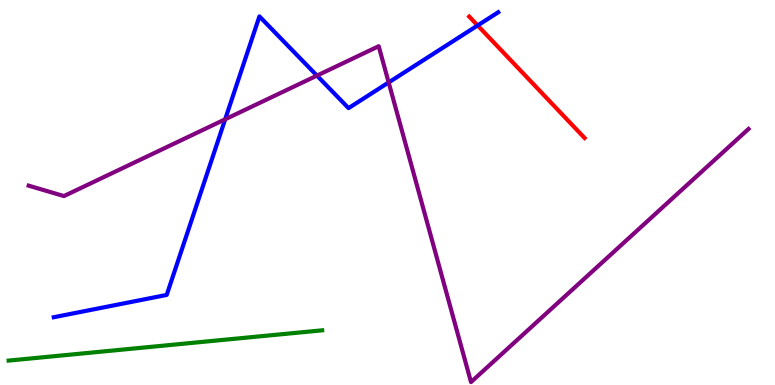[{'lines': ['blue', 'red'], 'intersections': [{'x': 6.16, 'y': 9.34}]}, {'lines': ['green', 'red'], 'intersections': []}, {'lines': ['purple', 'red'], 'intersections': []}, {'lines': ['blue', 'green'], 'intersections': []}, {'lines': ['blue', 'purple'], 'intersections': [{'x': 2.91, 'y': 6.9}, {'x': 4.09, 'y': 8.04}, {'x': 5.01, 'y': 7.86}]}, {'lines': ['green', 'purple'], 'intersections': []}]